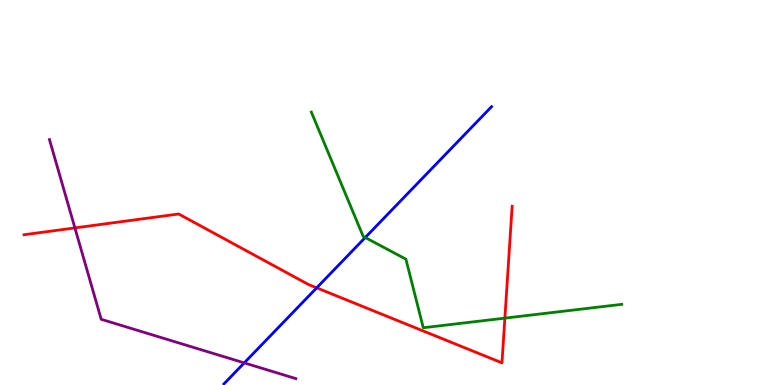[{'lines': ['blue', 'red'], 'intersections': [{'x': 4.09, 'y': 2.52}]}, {'lines': ['green', 'red'], 'intersections': [{'x': 6.51, 'y': 1.74}]}, {'lines': ['purple', 'red'], 'intersections': [{'x': 0.966, 'y': 4.08}]}, {'lines': ['blue', 'green'], 'intersections': [{'x': 4.71, 'y': 3.83}]}, {'lines': ['blue', 'purple'], 'intersections': [{'x': 3.15, 'y': 0.575}]}, {'lines': ['green', 'purple'], 'intersections': []}]